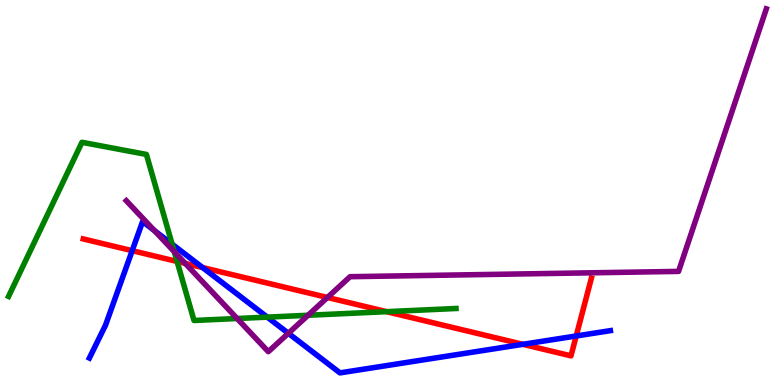[{'lines': ['blue', 'red'], 'intersections': [{'x': 1.71, 'y': 3.49}, {'x': 2.61, 'y': 3.05}, {'x': 6.75, 'y': 1.06}, {'x': 7.43, 'y': 1.27}]}, {'lines': ['green', 'red'], 'intersections': [{'x': 2.28, 'y': 3.21}, {'x': 4.99, 'y': 1.9}]}, {'lines': ['purple', 'red'], 'intersections': [{'x': 2.39, 'y': 3.16}, {'x': 4.22, 'y': 2.27}]}, {'lines': ['blue', 'green'], 'intersections': [{'x': 2.22, 'y': 3.66}, {'x': 3.45, 'y': 1.76}]}, {'lines': ['blue', 'purple'], 'intersections': [{'x': 1.99, 'y': 4.01}, {'x': 3.72, 'y': 1.34}]}, {'lines': ['green', 'purple'], 'intersections': [{'x': 2.25, 'y': 3.46}, {'x': 3.06, 'y': 1.73}, {'x': 3.97, 'y': 1.81}]}]